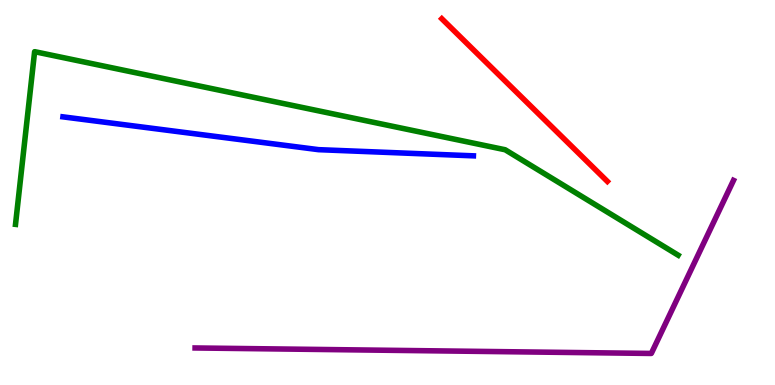[{'lines': ['blue', 'red'], 'intersections': []}, {'lines': ['green', 'red'], 'intersections': []}, {'lines': ['purple', 'red'], 'intersections': []}, {'lines': ['blue', 'green'], 'intersections': []}, {'lines': ['blue', 'purple'], 'intersections': []}, {'lines': ['green', 'purple'], 'intersections': []}]